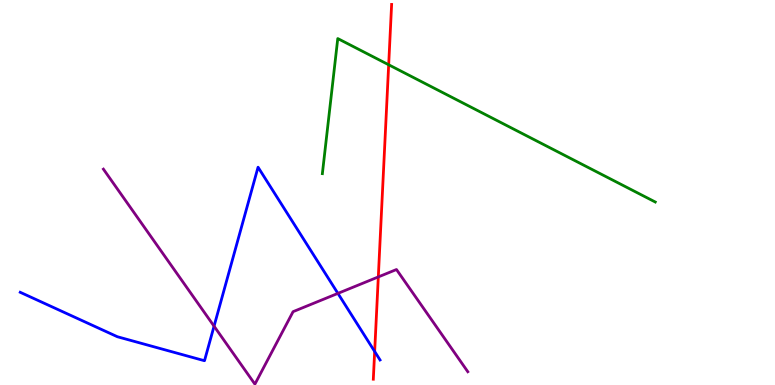[{'lines': ['blue', 'red'], 'intersections': [{'x': 4.83, 'y': 0.871}]}, {'lines': ['green', 'red'], 'intersections': [{'x': 5.02, 'y': 8.32}]}, {'lines': ['purple', 'red'], 'intersections': [{'x': 4.88, 'y': 2.81}]}, {'lines': ['blue', 'green'], 'intersections': []}, {'lines': ['blue', 'purple'], 'intersections': [{'x': 2.76, 'y': 1.53}, {'x': 4.36, 'y': 2.38}]}, {'lines': ['green', 'purple'], 'intersections': []}]